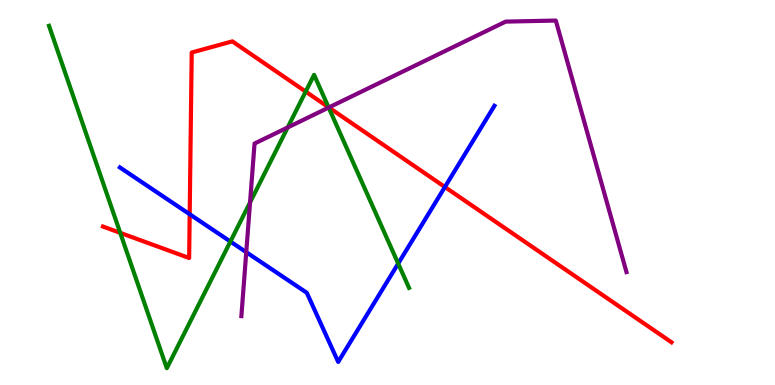[{'lines': ['blue', 'red'], 'intersections': [{'x': 2.45, 'y': 4.44}, {'x': 5.74, 'y': 5.14}]}, {'lines': ['green', 'red'], 'intersections': [{'x': 1.55, 'y': 3.95}, {'x': 3.94, 'y': 7.62}, {'x': 4.24, 'y': 7.21}]}, {'lines': ['purple', 'red'], 'intersections': [{'x': 4.24, 'y': 7.21}]}, {'lines': ['blue', 'green'], 'intersections': [{'x': 2.97, 'y': 3.73}, {'x': 5.14, 'y': 3.15}]}, {'lines': ['blue', 'purple'], 'intersections': [{'x': 3.18, 'y': 3.45}]}, {'lines': ['green', 'purple'], 'intersections': [{'x': 3.23, 'y': 4.74}, {'x': 3.71, 'y': 6.69}, {'x': 4.24, 'y': 7.21}]}]